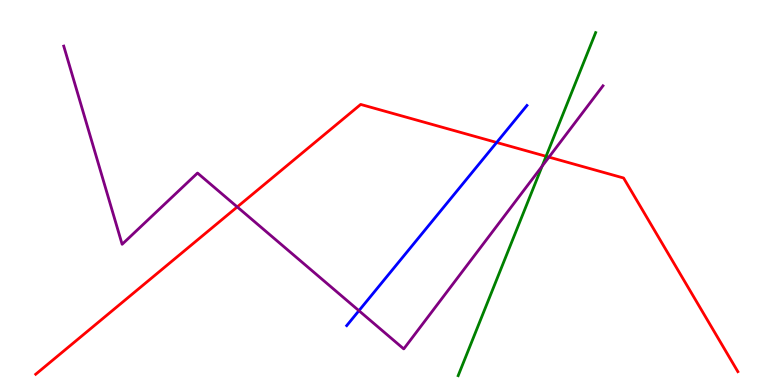[{'lines': ['blue', 'red'], 'intersections': [{'x': 6.41, 'y': 6.3}]}, {'lines': ['green', 'red'], 'intersections': [{'x': 7.05, 'y': 5.94}]}, {'lines': ['purple', 'red'], 'intersections': [{'x': 3.06, 'y': 4.63}, {'x': 7.08, 'y': 5.92}]}, {'lines': ['blue', 'green'], 'intersections': []}, {'lines': ['blue', 'purple'], 'intersections': [{'x': 4.63, 'y': 1.93}]}, {'lines': ['green', 'purple'], 'intersections': [{'x': 6.99, 'y': 5.68}]}]